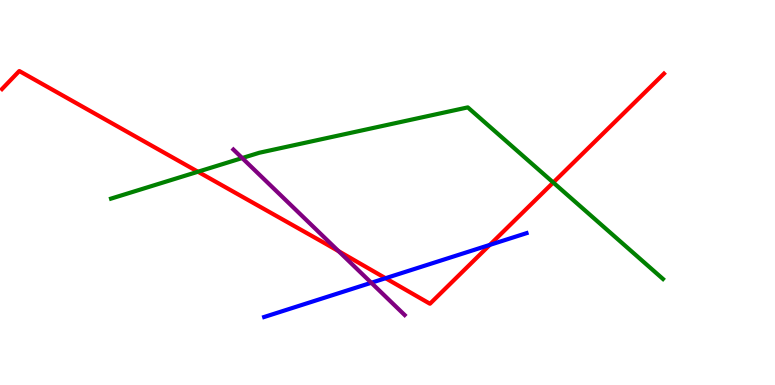[{'lines': ['blue', 'red'], 'intersections': [{'x': 4.97, 'y': 2.77}, {'x': 6.32, 'y': 3.64}]}, {'lines': ['green', 'red'], 'intersections': [{'x': 2.55, 'y': 5.54}, {'x': 7.14, 'y': 5.26}]}, {'lines': ['purple', 'red'], 'intersections': [{'x': 4.37, 'y': 3.48}]}, {'lines': ['blue', 'green'], 'intersections': []}, {'lines': ['blue', 'purple'], 'intersections': [{'x': 4.79, 'y': 2.66}]}, {'lines': ['green', 'purple'], 'intersections': [{'x': 3.13, 'y': 5.89}]}]